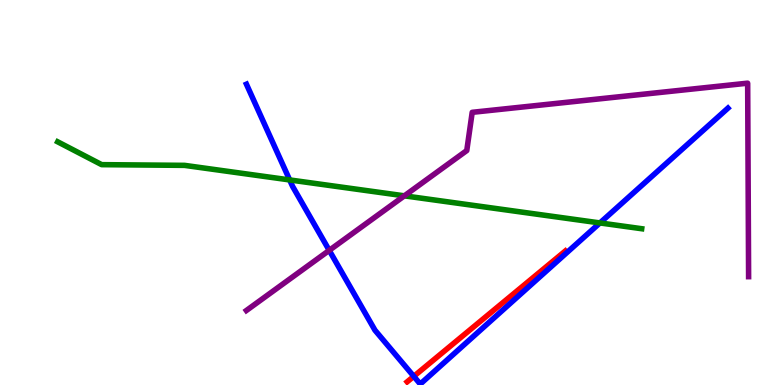[{'lines': ['blue', 'red'], 'intersections': [{'x': 5.34, 'y': 0.225}]}, {'lines': ['green', 'red'], 'intersections': []}, {'lines': ['purple', 'red'], 'intersections': []}, {'lines': ['blue', 'green'], 'intersections': [{'x': 3.74, 'y': 5.33}, {'x': 7.74, 'y': 4.21}]}, {'lines': ['blue', 'purple'], 'intersections': [{'x': 4.25, 'y': 3.5}]}, {'lines': ['green', 'purple'], 'intersections': [{'x': 5.22, 'y': 4.91}]}]